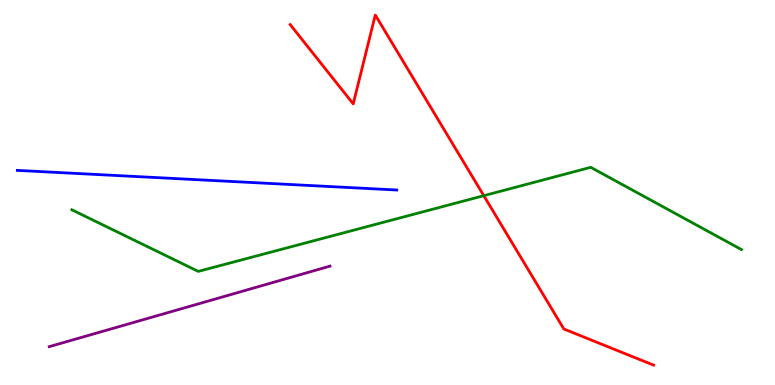[{'lines': ['blue', 'red'], 'intersections': []}, {'lines': ['green', 'red'], 'intersections': [{'x': 6.24, 'y': 4.92}]}, {'lines': ['purple', 'red'], 'intersections': []}, {'lines': ['blue', 'green'], 'intersections': []}, {'lines': ['blue', 'purple'], 'intersections': []}, {'lines': ['green', 'purple'], 'intersections': []}]